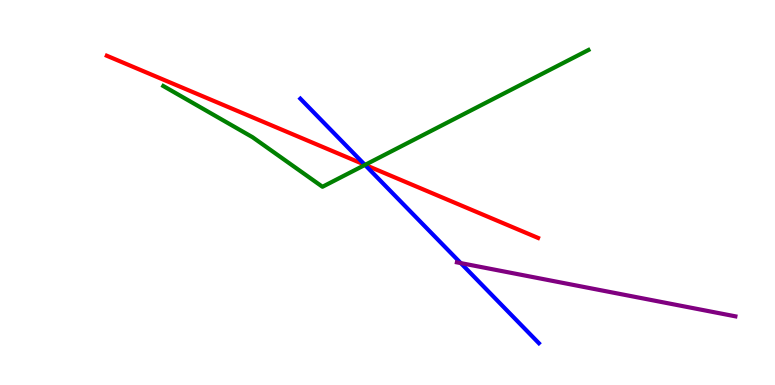[{'lines': ['blue', 'red'], 'intersections': [{'x': 4.71, 'y': 5.72}]}, {'lines': ['green', 'red'], 'intersections': [{'x': 4.71, 'y': 5.72}]}, {'lines': ['purple', 'red'], 'intersections': []}, {'lines': ['blue', 'green'], 'intersections': [{'x': 4.71, 'y': 5.72}]}, {'lines': ['blue', 'purple'], 'intersections': [{'x': 5.95, 'y': 3.17}]}, {'lines': ['green', 'purple'], 'intersections': []}]